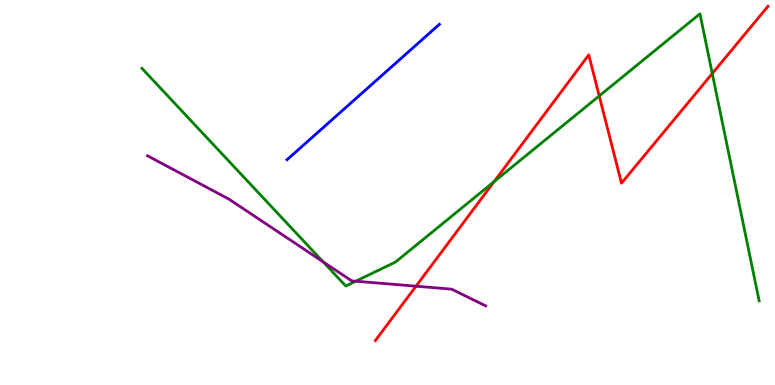[{'lines': ['blue', 'red'], 'intersections': []}, {'lines': ['green', 'red'], 'intersections': [{'x': 6.38, 'y': 5.28}, {'x': 7.73, 'y': 7.51}, {'x': 9.19, 'y': 8.09}]}, {'lines': ['purple', 'red'], 'intersections': [{'x': 5.37, 'y': 2.57}]}, {'lines': ['blue', 'green'], 'intersections': []}, {'lines': ['blue', 'purple'], 'intersections': []}, {'lines': ['green', 'purple'], 'intersections': [{'x': 4.17, 'y': 3.2}, {'x': 4.59, 'y': 2.7}]}]